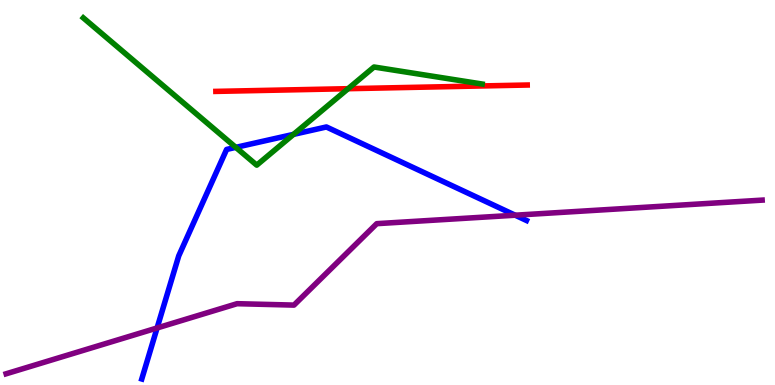[{'lines': ['blue', 'red'], 'intersections': []}, {'lines': ['green', 'red'], 'intersections': [{'x': 4.49, 'y': 7.7}]}, {'lines': ['purple', 'red'], 'intersections': []}, {'lines': ['blue', 'green'], 'intersections': [{'x': 3.04, 'y': 6.17}, {'x': 3.79, 'y': 6.51}]}, {'lines': ['blue', 'purple'], 'intersections': [{'x': 2.03, 'y': 1.48}, {'x': 6.65, 'y': 4.41}]}, {'lines': ['green', 'purple'], 'intersections': []}]